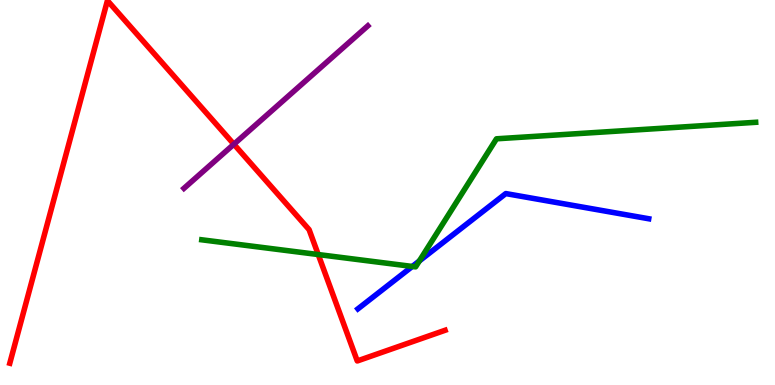[{'lines': ['blue', 'red'], 'intersections': []}, {'lines': ['green', 'red'], 'intersections': [{'x': 4.11, 'y': 3.39}]}, {'lines': ['purple', 'red'], 'intersections': [{'x': 3.02, 'y': 6.25}]}, {'lines': ['blue', 'green'], 'intersections': [{'x': 5.32, 'y': 3.08}, {'x': 5.41, 'y': 3.22}]}, {'lines': ['blue', 'purple'], 'intersections': []}, {'lines': ['green', 'purple'], 'intersections': []}]